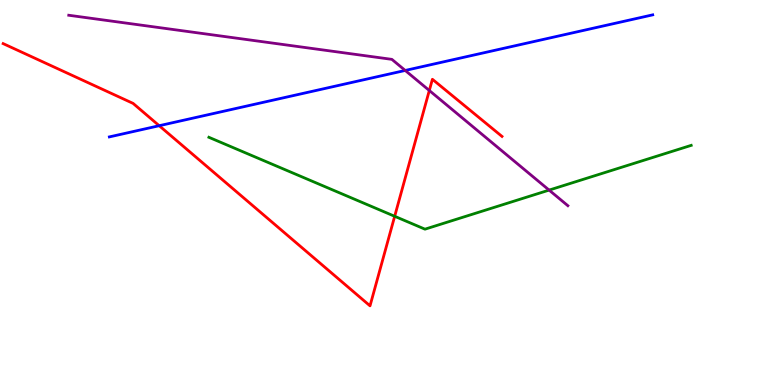[{'lines': ['blue', 'red'], 'intersections': [{'x': 2.05, 'y': 6.73}]}, {'lines': ['green', 'red'], 'intersections': [{'x': 5.09, 'y': 4.38}]}, {'lines': ['purple', 'red'], 'intersections': [{'x': 5.54, 'y': 7.65}]}, {'lines': ['blue', 'green'], 'intersections': []}, {'lines': ['blue', 'purple'], 'intersections': [{'x': 5.23, 'y': 8.17}]}, {'lines': ['green', 'purple'], 'intersections': [{'x': 7.09, 'y': 5.06}]}]